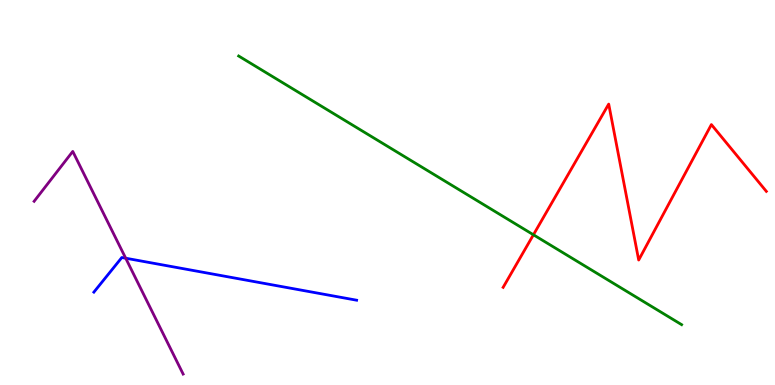[{'lines': ['blue', 'red'], 'intersections': []}, {'lines': ['green', 'red'], 'intersections': [{'x': 6.88, 'y': 3.9}]}, {'lines': ['purple', 'red'], 'intersections': []}, {'lines': ['blue', 'green'], 'intersections': []}, {'lines': ['blue', 'purple'], 'intersections': [{'x': 1.62, 'y': 3.29}]}, {'lines': ['green', 'purple'], 'intersections': []}]